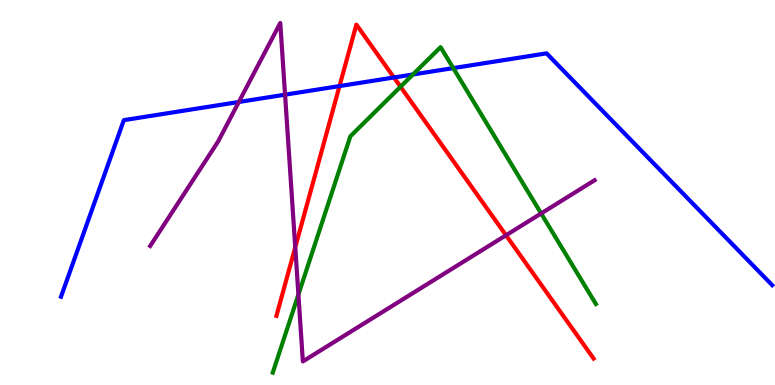[{'lines': ['blue', 'red'], 'intersections': [{'x': 4.38, 'y': 7.76}, {'x': 5.08, 'y': 7.99}]}, {'lines': ['green', 'red'], 'intersections': [{'x': 5.17, 'y': 7.75}]}, {'lines': ['purple', 'red'], 'intersections': [{'x': 3.81, 'y': 3.58}, {'x': 6.53, 'y': 3.89}]}, {'lines': ['blue', 'green'], 'intersections': [{'x': 5.33, 'y': 8.07}, {'x': 5.85, 'y': 8.23}]}, {'lines': ['blue', 'purple'], 'intersections': [{'x': 3.08, 'y': 7.35}, {'x': 3.68, 'y': 7.54}]}, {'lines': ['green', 'purple'], 'intersections': [{'x': 3.85, 'y': 2.35}, {'x': 6.98, 'y': 4.46}]}]